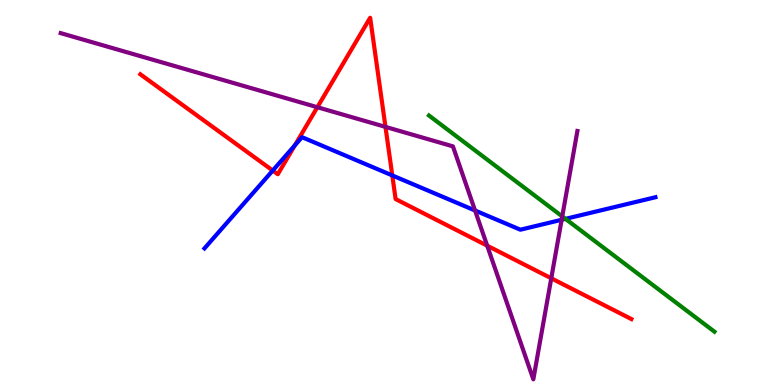[{'lines': ['blue', 'red'], 'intersections': [{'x': 3.52, 'y': 5.57}, {'x': 3.8, 'y': 6.23}, {'x': 5.06, 'y': 5.44}]}, {'lines': ['green', 'red'], 'intersections': []}, {'lines': ['purple', 'red'], 'intersections': [{'x': 4.09, 'y': 7.22}, {'x': 4.97, 'y': 6.7}, {'x': 6.29, 'y': 3.62}, {'x': 7.11, 'y': 2.77}]}, {'lines': ['blue', 'green'], 'intersections': [{'x': 7.3, 'y': 4.32}]}, {'lines': ['blue', 'purple'], 'intersections': [{'x': 6.13, 'y': 4.53}, {'x': 7.25, 'y': 4.29}]}, {'lines': ['green', 'purple'], 'intersections': [{'x': 7.25, 'y': 4.38}]}]